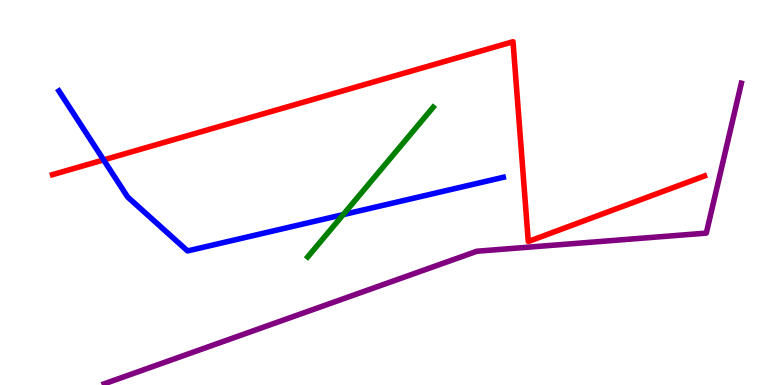[{'lines': ['blue', 'red'], 'intersections': [{'x': 1.34, 'y': 5.85}]}, {'lines': ['green', 'red'], 'intersections': []}, {'lines': ['purple', 'red'], 'intersections': []}, {'lines': ['blue', 'green'], 'intersections': [{'x': 4.43, 'y': 4.43}]}, {'lines': ['blue', 'purple'], 'intersections': []}, {'lines': ['green', 'purple'], 'intersections': []}]